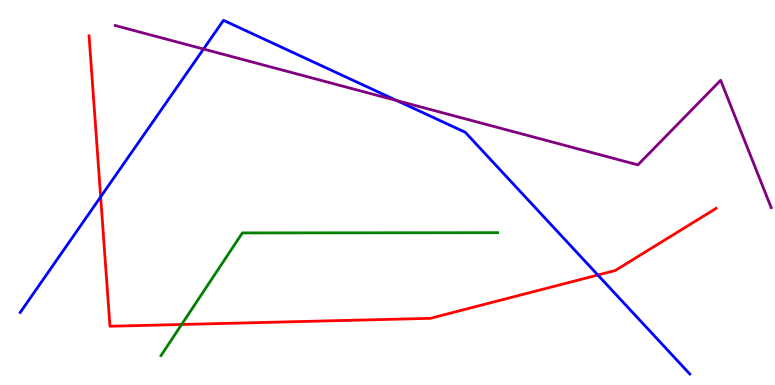[{'lines': ['blue', 'red'], 'intersections': [{'x': 1.3, 'y': 4.89}, {'x': 7.71, 'y': 2.86}]}, {'lines': ['green', 'red'], 'intersections': [{'x': 2.34, 'y': 1.57}]}, {'lines': ['purple', 'red'], 'intersections': []}, {'lines': ['blue', 'green'], 'intersections': []}, {'lines': ['blue', 'purple'], 'intersections': [{'x': 2.63, 'y': 8.73}, {'x': 5.12, 'y': 7.39}]}, {'lines': ['green', 'purple'], 'intersections': []}]